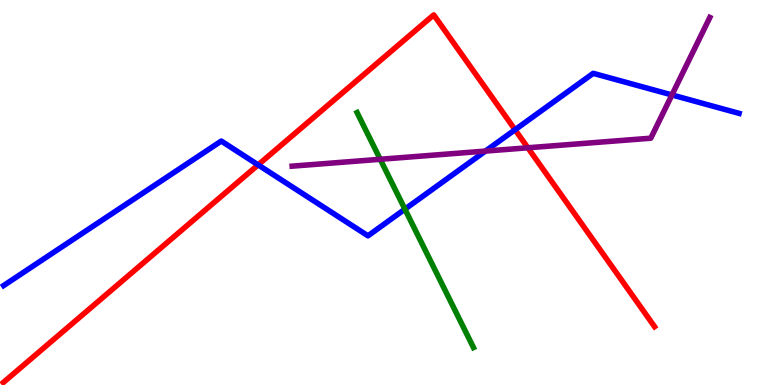[{'lines': ['blue', 'red'], 'intersections': [{'x': 3.33, 'y': 5.72}, {'x': 6.65, 'y': 6.63}]}, {'lines': ['green', 'red'], 'intersections': []}, {'lines': ['purple', 'red'], 'intersections': [{'x': 6.81, 'y': 6.16}]}, {'lines': ['blue', 'green'], 'intersections': [{'x': 5.22, 'y': 4.57}]}, {'lines': ['blue', 'purple'], 'intersections': [{'x': 6.26, 'y': 6.08}, {'x': 8.67, 'y': 7.53}]}, {'lines': ['green', 'purple'], 'intersections': [{'x': 4.91, 'y': 5.86}]}]